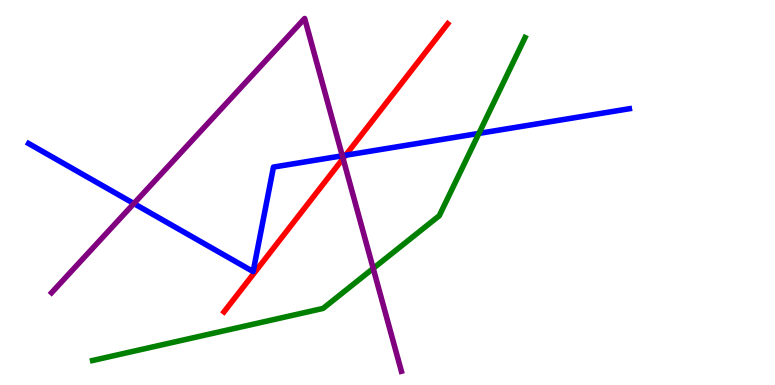[{'lines': ['blue', 'red'], 'intersections': [{'x': 4.46, 'y': 5.97}]}, {'lines': ['green', 'red'], 'intersections': []}, {'lines': ['purple', 'red'], 'intersections': [{'x': 4.43, 'y': 5.88}]}, {'lines': ['blue', 'green'], 'intersections': [{'x': 6.18, 'y': 6.54}]}, {'lines': ['blue', 'purple'], 'intersections': [{'x': 1.73, 'y': 4.71}, {'x': 4.42, 'y': 5.95}]}, {'lines': ['green', 'purple'], 'intersections': [{'x': 4.82, 'y': 3.03}]}]